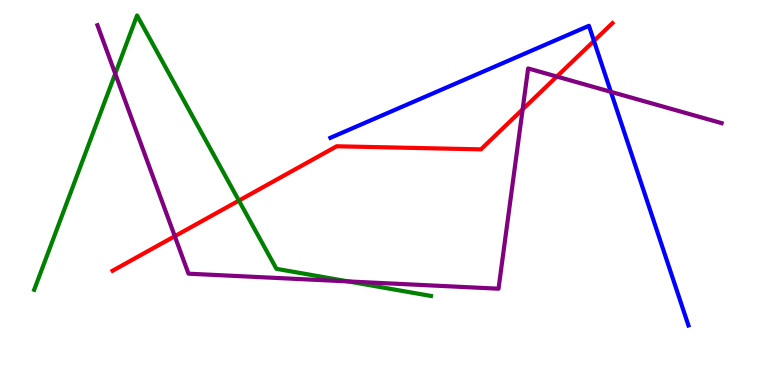[{'lines': ['blue', 'red'], 'intersections': [{'x': 7.66, 'y': 8.94}]}, {'lines': ['green', 'red'], 'intersections': [{'x': 3.08, 'y': 4.79}]}, {'lines': ['purple', 'red'], 'intersections': [{'x': 2.26, 'y': 3.86}, {'x': 6.74, 'y': 7.16}, {'x': 7.18, 'y': 8.01}]}, {'lines': ['blue', 'green'], 'intersections': []}, {'lines': ['blue', 'purple'], 'intersections': [{'x': 7.88, 'y': 7.61}]}, {'lines': ['green', 'purple'], 'intersections': [{'x': 1.49, 'y': 8.09}, {'x': 4.49, 'y': 2.69}]}]